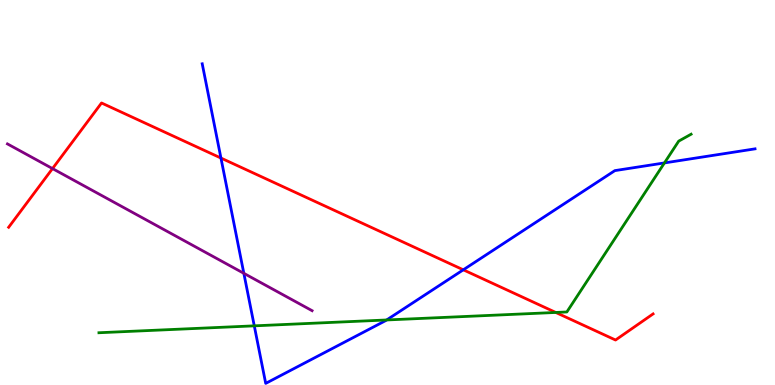[{'lines': ['blue', 'red'], 'intersections': [{'x': 2.85, 'y': 5.89}, {'x': 5.98, 'y': 2.99}]}, {'lines': ['green', 'red'], 'intersections': [{'x': 7.17, 'y': 1.88}]}, {'lines': ['purple', 'red'], 'intersections': [{'x': 0.678, 'y': 5.62}]}, {'lines': ['blue', 'green'], 'intersections': [{'x': 3.28, 'y': 1.54}, {'x': 4.99, 'y': 1.69}, {'x': 8.57, 'y': 5.77}]}, {'lines': ['blue', 'purple'], 'intersections': [{'x': 3.15, 'y': 2.9}]}, {'lines': ['green', 'purple'], 'intersections': []}]